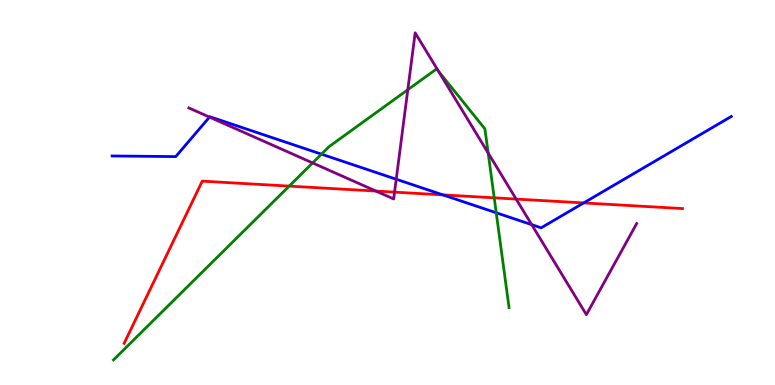[{'lines': ['blue', 'red'], 'intersections': [{'x': 5.71, 'y': 4.94}, {'x': 7.53, 'y': 4.73}]}, {'lines': ['green', 'red'], 'intersections': [{'x': 3.73, 'y': 5.17}, {'x': 6.38, 'y': 4.86}]}, {'lines': ['purple', 'red'], 'intersections': [{'x': 4.85, 'y': 5.04}, {'x': 5.09, 'y': 5.01}, {'x': 6.66, 'y': 4.83}]}, {'lines': ['blue', 'green'], 'intersections': [{'x': 4.15, 'y': 6.0}, {'x': 6.4, 'y': 4.47}]}, {'lines': ['blue', 'purple'], 'intersections': [{'x': 2.7, 'y': 6.96}, {'x': 5.11, 'y': 5.34}, {'x': 6.86, 'y': 4.16}]}, {'lines': ['green', 'purple'], 'intersections': [{'x': 4.03, 'y': 5.77}, {'x': 5.26, 'y': 7.67}, {'x': 5.66, 'y': 8.15}, {'x': 6.3, 'y': 6.03}]}]